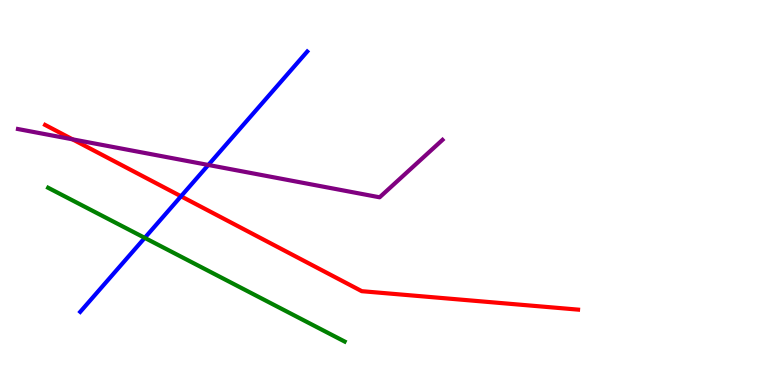[{'lines': ['blue', 'red'], 'intersections': [{'x': 2.34, 'y': 4.9}]}, {'lines': ['green', 'red'], 'intersections': []}, {'lines': ['purple', 'red'], 'intersections': [{'x': 0.936, 'y': 6.38}]}, {'lines': ['blue', 'green'], 'intersections': [{'x': 1.87, 'y': 3.82}]}, {'lines': ['blue', 'purple'], 'intersections': [{'x': 2.69, 'y': 5.72}]}, {'lines': ['green', 'purple'], 'intersections': []}]